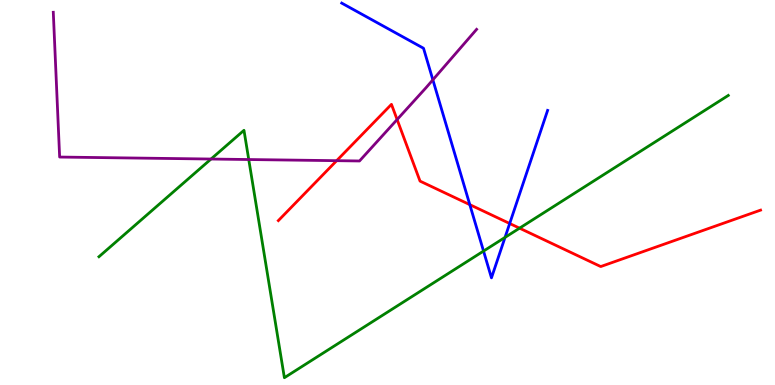[{'lines': ['blue', 'red'], 'intersections': [{'x': 6.06, 'y': 4.68}, {'x': 6.58, 'y': 4.19}]}, {'lines': ['green', 'red'], 'intersections': [{'x': 6.7, 'y': 4.07}]}, {'lines': ['purple', 'red'], 'intersections': [{'x': 4.34, 'y': 5.83}, {'x': 5.12, 'y': 6.89}]}, {'lines': ['blue', 'green'], 'intersections': [{'x': 6.24, 'y': 3.48}, {'x': 6.52, 'y': 3.83}]}, {'lines': ['blue', 'purple'], 'intersections': [{'x': 5.59, 'y': 7.93}]}, {'lines': ['green', 'purple'], 'intersections': [{'x': 2.72, 'y': 5.87}, {'x': 3.21, 'y': 5.86}]}]